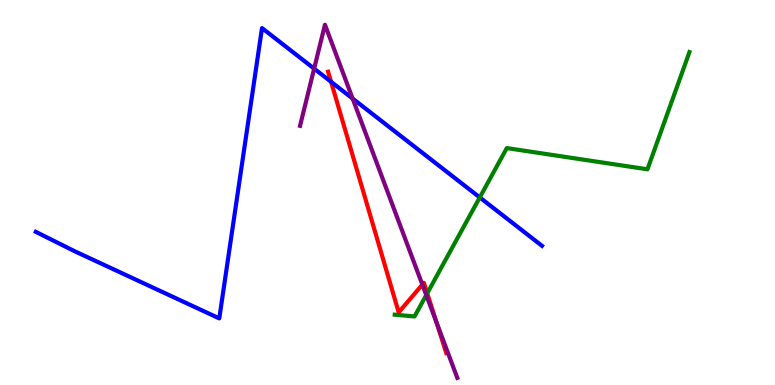[{'lines': ['blue', 'red'], 'intersections': [{'x': 4.27, 'y': 7.88}]}, {'lines': ['green', 'red'], 'intersections': [{'x': 5.51, 'y': 2.38}]}, {'lines': ['purple', 'red'], 'intersections': [{'x': 5.45, 'y': 2.61}, {'x': 5.63, 'y': 1.63}]}, {'lines': ['blue', 'green'], 'intersections': [{'x': 6.19, 'y': 4.87}]}, {'lines': ['blue', 'purple'], 'intersections': [{'x': 4.05, 'y': 8.22}, {'x': 4.55, 'y': 7.44}]}, {'lines': ['green', 'purple'], 'intersections': [{'x': 5.5, 'y': 2.34}]}]